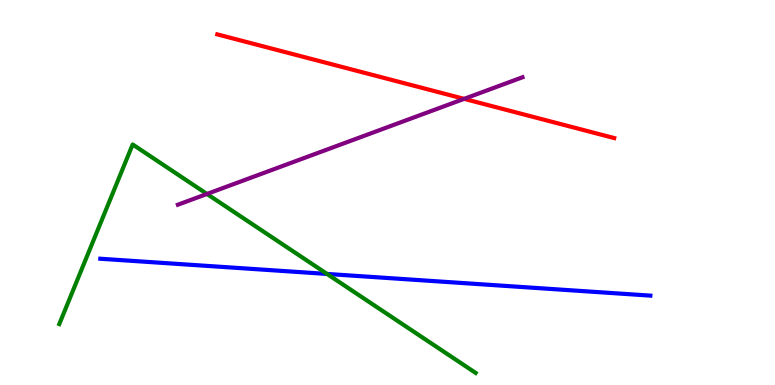[{'lines': ['blue', 'red'], 'intersections': []}, {'lines': ['green', 'red'], 'intersections': []}, {'lines': ['purple', 'red'], 'intersections': [{'x': 5.99, 'y': 7.43}]}, {'lines': ['blue', 'green'], 'intersections': [{'x': 4.22, 'y': 2.88}]}, {'lines': ['blue', 'purple'], 'intersections': []}, {'lines': ['green', 'purple'], 'intersections': [{'x': 2.67, 'y': 4.96}]}]